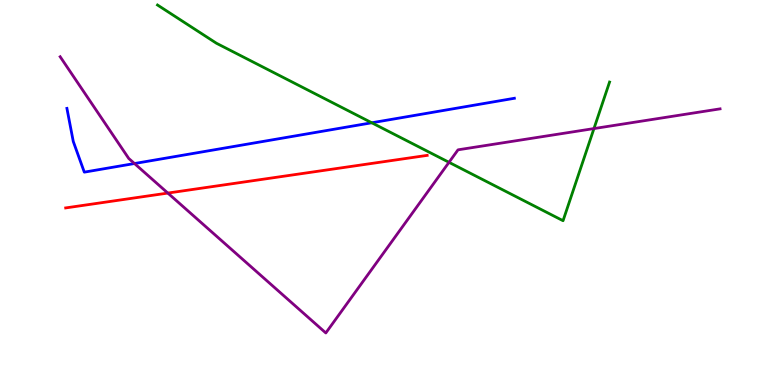[{'lines': ['blue', 'red'], 'intersections': []}, {'lines': ['green', 'red'], 'intersections': []}, {'lines': ['purple', 'red'], 'intersections': [{'x': 2.17, 'y': 4.99}]}, {'lines': ['blue', 'green'], 'intersections': [{'x': 4.8, 'y': 6.81}]}, {'lines': ['blue', 'purple'], 'intersections': [{'x': 1.74, 'y': 5.75}]}, {'lines': ['green', 'purple'], 'intersections': [{'x': 5.79, 'y': 5.78}, {'x': 7.66, 'y': 6.66}]}]